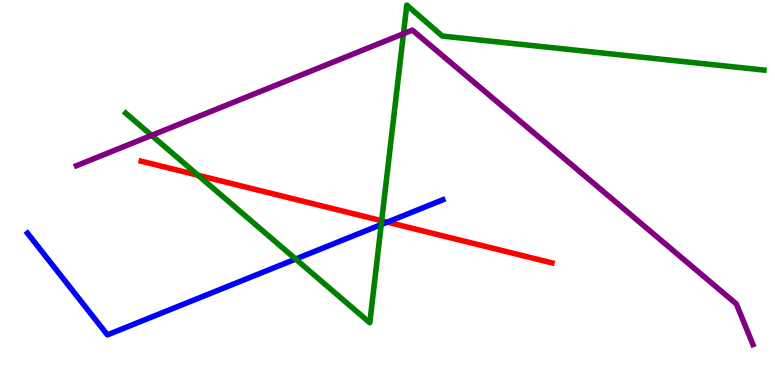[{'lines': ['blue', 'red'], 'intersections': [{'x': 5.0, 'y': 4.23}]}, {'lines': ['green', 'red'], 'intersections': [{'x': 2.56, 'y': 5.45}, {'x': 4.92, 'y': 4.27}]}, {'lines': ['purple', 'red'], 'intersections': []}, {'lines': ['blue', 'green'], 'intersections': [{'x': 3.81, 'y': 3.27}, {'x': 4.92, 'y': 4.17}]}, {'lines': ['blue', 'purple'], 'intersections': []}, {'lines': ['green', 'purple'], 'intersections': [{'x': 1.96, 'y': 6.48}, {'x': 5.21, 'y': 9.12}]}]